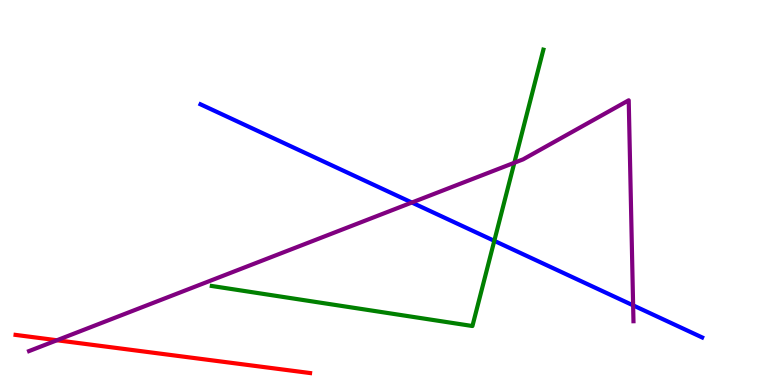[{'lines': ['blue', 'red'], 'intersections': []}, {'lines': ['green', 'red'], 'intersections': []}, {'lines': ['purple', 'red'], 'intersections': [{'x': 0.735, 'y': 1.16}]}, {'lines': ['blue', 'green'], 'intersections': [{'x': 6.38, 'y': 3.74}]}, {'lines': ['blue', 'purple'], 'intersections': [{'x': 5.31, 'y': 4.74}, {'x': 8.17, 'y': 2.07}]}, {'lines': ['green', 'purple'], 'intersections': [{'x': 6.64, 'y': 5.77}]}]